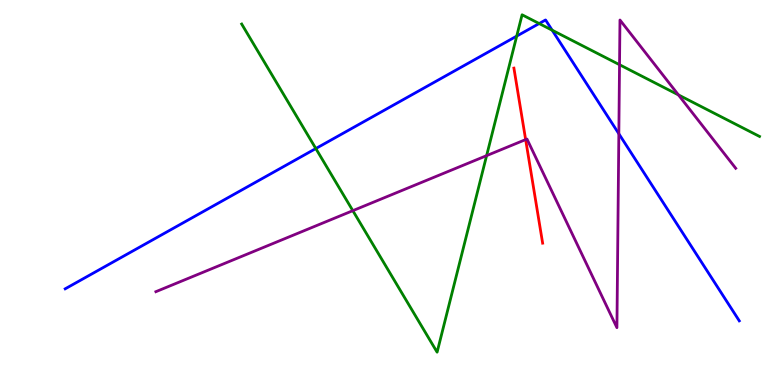[{'lines': ['blue', 'red'], 'intersections': []}, {'lines': ['green', 'red'], 'intersections': []}, {'lines': ['purple', 'red'], 'intersections': [{'x': 6.78, 'y': 6.37}]}, {'lines': ['blue', 'green'], 'intersections': [{'x': 4.08, 'y': 6.14}, {'x': 6.67, 'y': 9.06}, {'x': 6.96, 'y': 9.39}, {'x': 7.12, 'y': 9.22}]}, {'lines': ['blue', 'purple'], 'intersections': [{'x': 7.99, 'y': 6.53}]}, {'lines': ['green', 'purple'], 'intersections': [{'x': 4.55, 'y': 4.53}, {'x': 6.28, 'y': 5.96}, {'x': 7.99, 'y': 8.32}, {'x': 8.75, 'y': 7.54}]}]